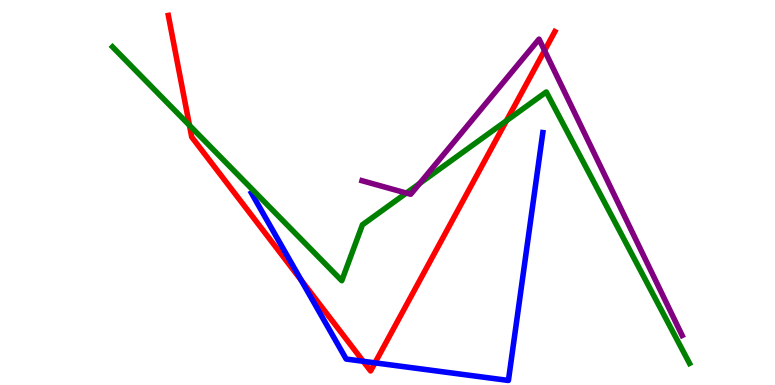[{'lines': ['blue', 'red'], 'intersections': [{'x': 3.89, 'y': 2.72}, {'x': 4.69, 'y': 0.616}, {'x': 4.84, 'y': 0.575}]}, {'lines': ['green', 'red'], 'intersections': [{'x': 2.44, 'y': 6.74}, {'x': 6.53, 'y': 6.86}]}, {'lines': ['purple', 'red'], 'intersections': [{'x': 7.03, 'y': 8.69}]}, {'lines': ['blue', 'green'], 'intersections': []}, {'lines': ['blue', 'purple'], 'intersections': []}, {'lines': ['green', 'purple'], 'intersections': [{'x': 5.24, 'y': 4.99}, {'x': 5.41, 'y': 5.24}]}]